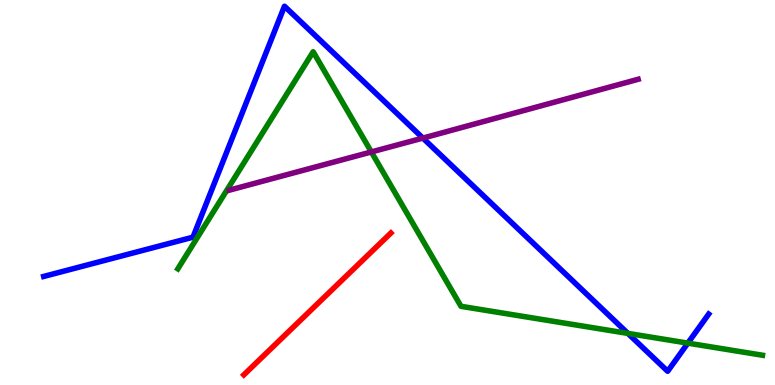[{'lines': ['blue', 'red'], 'intersections': []}, {'lines': ['green', 'red'], 'intersections': []}, {'lines': ['purple', 'red'], 'intersections': []}, {'lines': ['blue', 'green'], 'intersections': [{'x': 8.1, 'y': 1.34}, {'x': 8.88, 'y': 1.09}]}, {'lines': ['blue', 'purple'], 'intersections': [{'x': 5.46, 'y': 6.41}]}, {'lines': ['green', 'purple'], 'intersections': [{'x': 4.79, 'y': 6.05}]}]